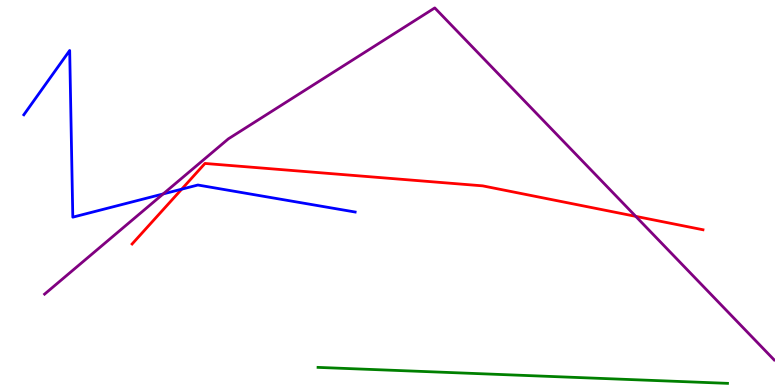[{'lines': ['blue', 'red'], 'intersections': [{'x': 2.34, 'y': 5.09}]}, {'lines': ['green', 'red'], 'intersections': []}, {'lines': ['purple', 'red'], 'intersections': [{'x': 8.2, 'y': 4.38}]}, {'lines': ['blue', 'green'], 'intersections': []}, {'lines': ['blue', 'purple'], 'intersections': [{'x': 2.11, 'y': 4.96}]}, {'lines': ['green', 'purple'], 'intersections': []}]